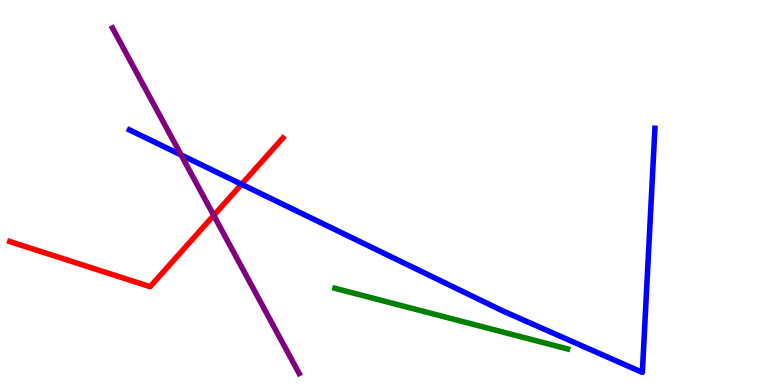[{'lines': ['blue', 'red'], 'intersections': [{'x': 3.12, 'y': 5.21}]}, {'lines': ['green', 'red'], 'intersections': []}, {'lines': ['purple', 'red'], 'intersections': [{'x': 2.76, 'y': 4.4}]}, {'lines': ['blue', 'green'], 'intersections': []}, {'lines': ['blue', 'purple'], 'intersections': [{'x': 2.34, 'y': 5.98}]}, {'lines': ['green', 'purple'], 'intersections': []}]